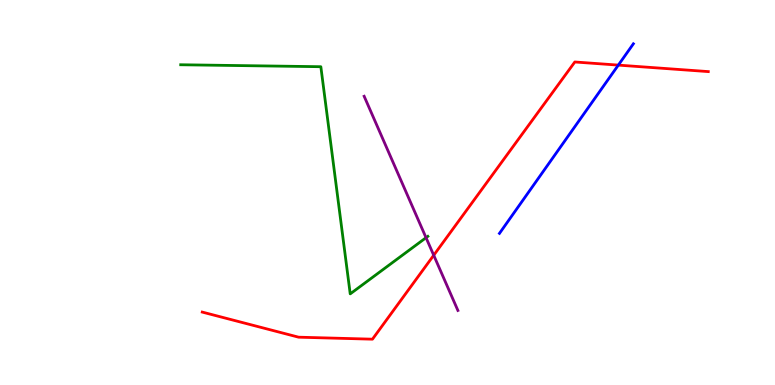[{'lines': ['blue', 'red'], 'intersections': [{'x': 7.98, 'y': 8.31}]}, {'lines': ['green', 'red'], 'intersections': []}, {'lines': ['purple', 'red'], 'intersections': [{'x': 5.6, 'y': 3.37}]}, {'lines': ['blue', 'green'], 'intersections': []}, {'lines': ['blue', 'purple'], 'intersections': []}, {'lines': ['green', 'purple'], 'intersections': [{'x': 5.5, 'y': 3.83}]}]